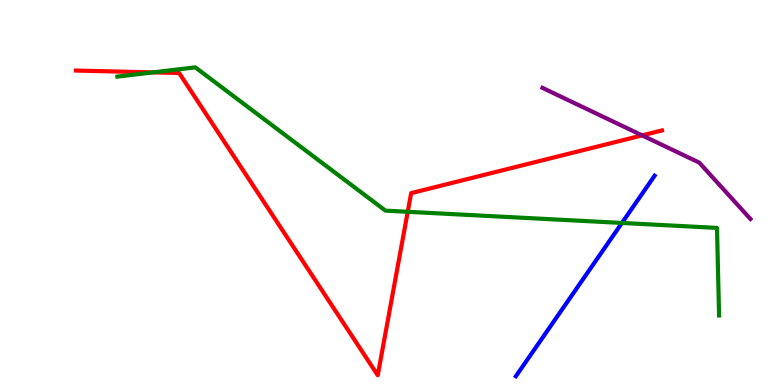[{'lines': ['blue', 'red'], 'intersections': []}, {'lines': ['green', 'red'], 'intersections': [{'x': 1.97, 'y': 8.12}, {'x': 5.26, 'y': 4.5}]}, {'lines': ['purple', 'red'], 'intersections': [{'x': 8.29, 'y': 6.48}]}, {'lines': ['blue', 'green'], 'intersections': [{'x': 8.03, 'y': 4.21}]}, {'lines': ['blue', 'purple'], 'intersections': []}, {'lines': ['green', 'purple'], 'intersections': []}]